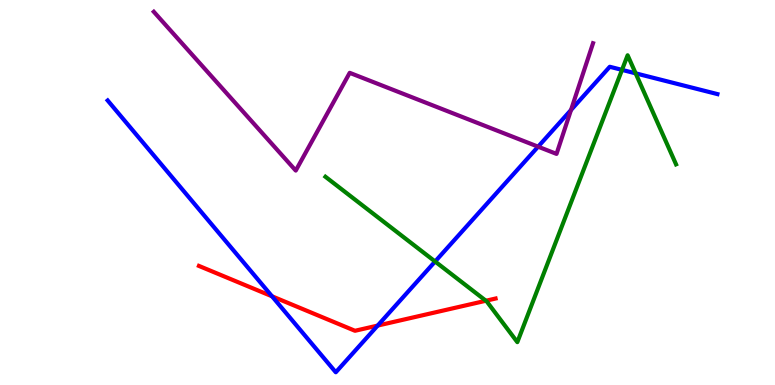[{'lines': ['blue', 'red'], 'intersections': [{'x': 3.51, 'y': 2.3}, {'x': 4.87, 'y': 1.54}]}, {'lines': ['green', 'red'], 'intersections': [{'x': 6.27, 'y': 2.19}]}, {'lines': ['purple', 'red'], 'intersections': []}, {'lines': ['blue', 'green'], 'intersections': [{'x': 5.61, 'y': 3.21}, {'x': 8.03, 'y': 8.18}, {'x': 8.2, 'y': 8.1}]}, {'lines': ['blue', 'purple'], 'intersections': [{'x': 6.94, 'y': 6.19}, {'x': 7.37, 'y': 7.14}]}, {'lines': ['green', 'purple'], 'intersections': []}]